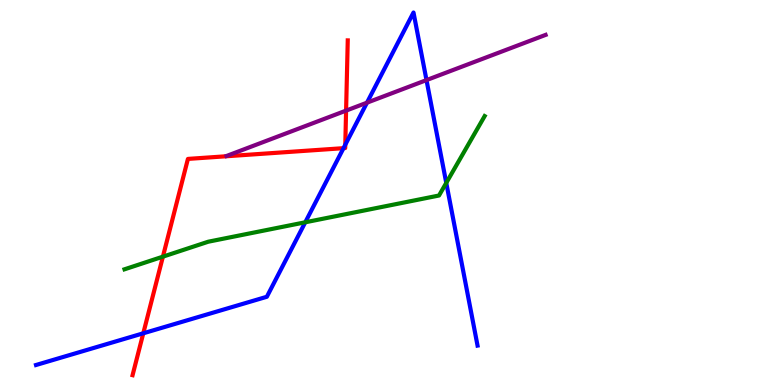[{'lines': ['blue', 'red'], 'intersections': [{'x': 1.85, 'y': 1.34}, {'x': 4.43, 'y': 6.15}, {'x': 4.46, 'y': 6.24}]}, {'lines': ['green', 'red'], 'intersections': [{'x': 2.1, 'y': 3.33}]}, {'lines': ['purple', 'red'], 'intersections': [{'x': 4.47, 'y': 7.13}]}, {'lines': ['blue', 'green'], 'intersections': [{'x': 3.94, 'y': 4.23}, {'x': 5.76, 'y': 5.25}]}, {'lines': ['blue', 'purple'], 'intersections': [{'x': 4.74, 'y': 7.33}, {'x': 5.5, 'y': 7.92}]}, {'lines': ['green', 'purple'], 'intersections': []}]